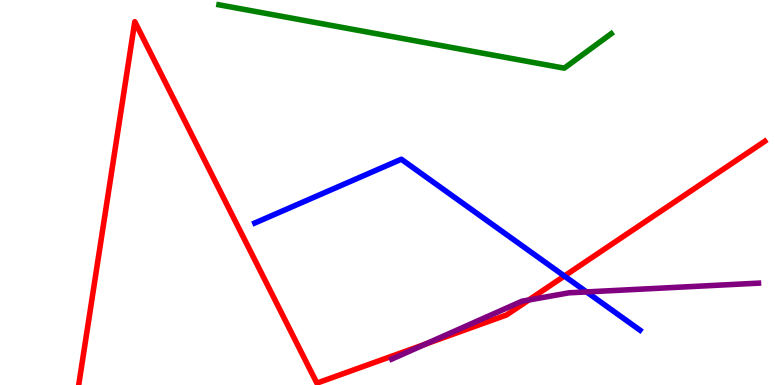[{'lines': ['blue', 'red'], 'intersections': [{'x': 7.28, 'y': 2.83}]}, {'lines': ['green', 'red'], 'intersections': []}, {'lines': ['purple', 'red'], 'intersections': [{'x': 5.49, 'y': 1.06}, {'x': 6.82, 'y': 2.21}]}, {'lines': ['blue', 'green'], 'intersections': []}, {'lines': ['blue', 'purple'], 'intersections': [{'x': 7.57, 'y': 2.42}]}, {'lines': ['green', 'purple'], 'intersections': []}]